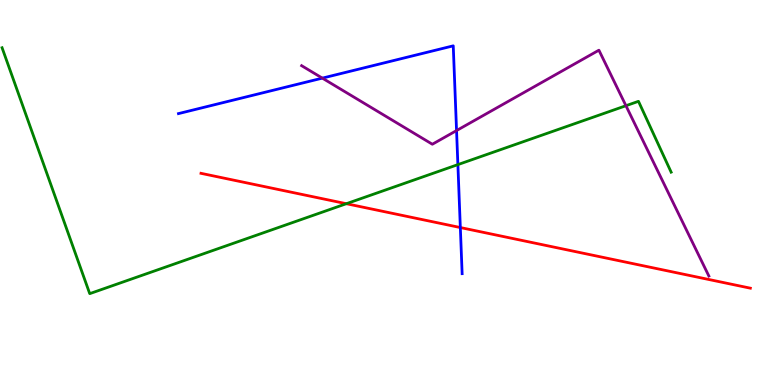[{'lines': ['blue', 'red'], 'intersections': [{'x': 5.94, 'y': 4.09}]}, {'lines': ['green', 'red'], 'intersections': [{'x': 4.47, 'y': 4.71}]}, {'lines': ['purple', 'red'], 'intersections': []}, {'lines': ['blue', 'green'], 'intersections': [{'x': 5.91, 'y': 5.72}]}, {'lines': ['blue', 'purple'], 'intersections': [{'x': 4.16, 'y': 7.97}, {'x': 5.89, 'y': 6.61}]}, {'lines': ['green', 'purple'], 'intersections': [{'x': 8.08, 'y': 7.25}]}]